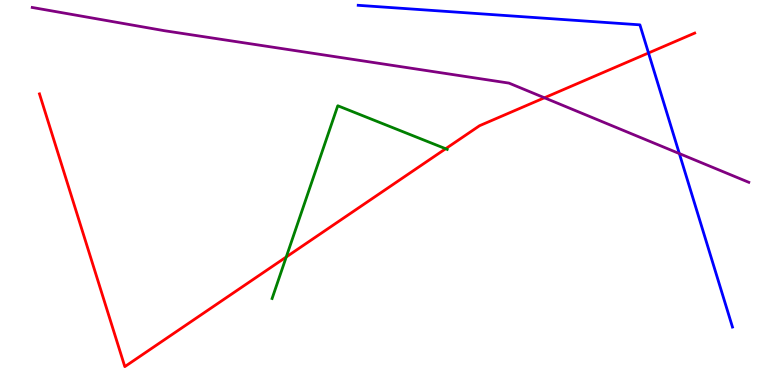[{'lines': ['blue', 'red'], 'intersections': [{'x': 8.37, 'y': 8.62}]}, {'lines': ['green', 'red'], 'intersections': [{'x': 3.69, 'y': 3.32}, {'x': 5.75, 'y': 6.14}]}, {'lines': ['purple', 'red'], 'intersections': [{'x': 7.03, 'y': 7.46}]}, {'lines': ['blue', 'green'], 'intersections': []}, {'lines': ['blue', 'purple'], 'intersections': [{'x': 8.77, 'y': 6.01}]}, {'lines': ['green', 'purple'], 'intersections': []}]